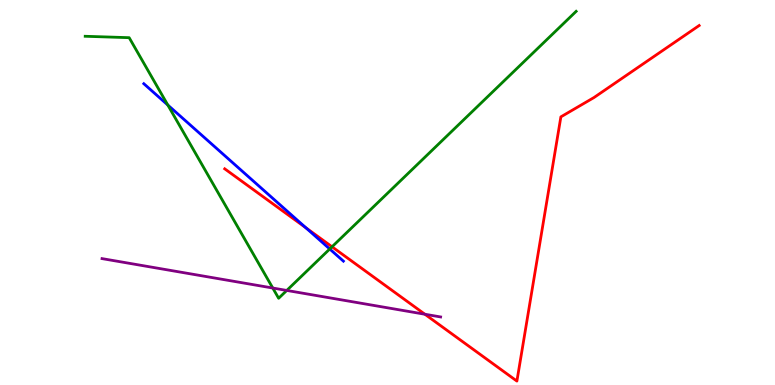[{'lines': ['blue', 'red'], 'intersections': [{'x': 3.95, 'y': 4.08}]}, {'lines': ['green', 'red'], 'intersections': [{'x': 4.28, 'y': 3.59}]}, {'lines': ['purple', 'red'], 'intersections': [{'x': 5.48, 'y': 1.84}]}, {'lines': ['blue', 'green'], 'intersections': [{'x': 2.17, 'y': 7.27}, {'x': 4.25, 'y': 3.53}]}, {'lines': ['blue', 'purple'], 'intersections': []}, {'lines': ['green', 'purple'], 'intersections': [{'x': 3.52, 'y': 2.52}, {'x': 3.7, 'y': 2.46}]}]